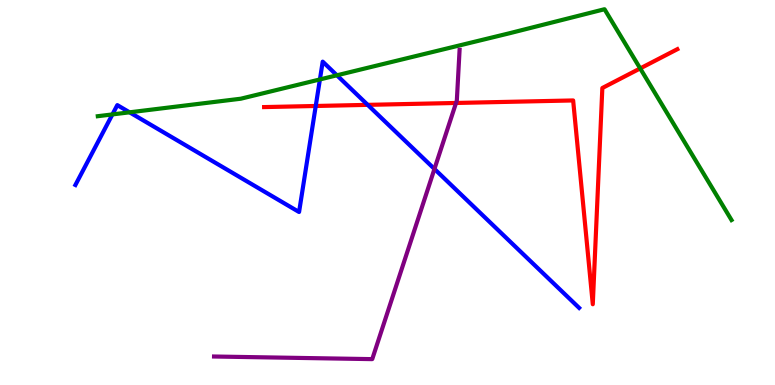[{'lines': ['blue', 'red'], 'intersections': [{'x': 4.07, 'y': 7.25}, {'x': 4.74, 'y': 7.28}]}, {'lines': ['green', 'red'], 'intersections': [{'x': 8.26, 'y': 8.22}]}, {'lines': ['purple', 'red'], 'intersections': [{'x': 5.88, 'y': 7.33}]}, {'lines': ['blue', 'green'], 'intersections': [{'x': 1.45, 'y': 7.03}, {'x': 1.67, 'y': 7.08}, {'x': 4.13, 'y': 7.94}, {'x': 4.35, 'y': 8.04}]}, {'lines': ['blue', 'purple'], 'intersections': [{'x': 5.61, 'y': 5.61}]}, {'lines': ['green', 'purple'], 'intersections': []}]